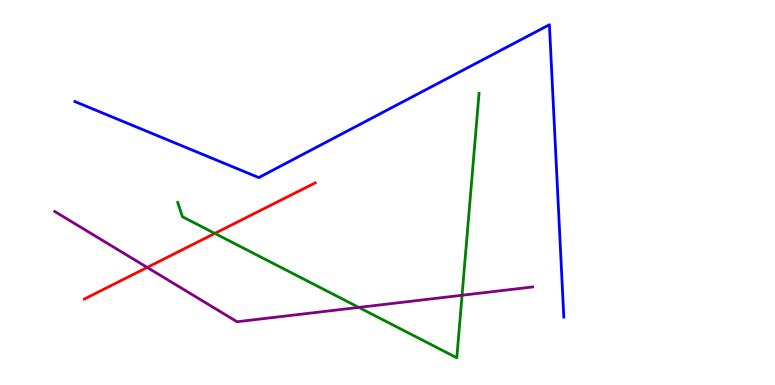[{'lines': ['blue', 'red'], 'intersections': []}, {'lines': ['green', 'red'], 'intersections': [{'x': 2.77, 'y': 3.94}]}, {'lines': ['purple', 'red'], 'intersections': [{'x': 1.9, 'y': 3.05}]}, {'lines': ['blue', 'green'], 'intersections': []}, {'lines': ['blue', 'purple'], 'intersections': []}, {'lines': ['green', 'purple'], 'intersections': [{'x': 4.63, 'y': 2.02}, {'x': 5.96, 'y': 2.33}]}]